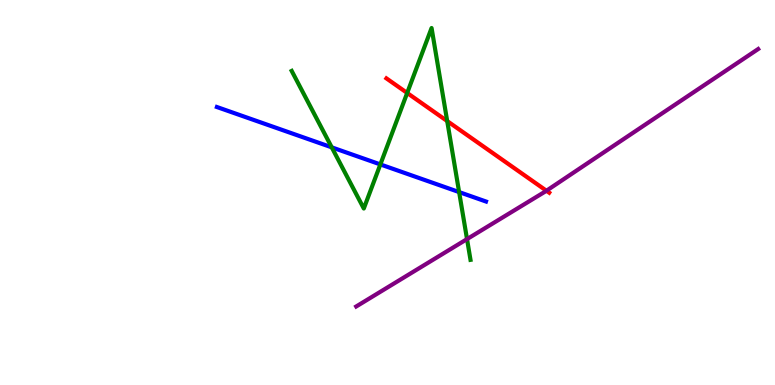[{'lines': ['blue', 'red'], 'intersections': []}, {'lines': ['green', 'red'], 'intersections': [{'x': 5.25, 'y': 7.59}, {'x': 5.77, 'y': 6.86}]}, {'lines': ['purple', 'red'], 'intersections': [{'x': 7.05, 'y': 5.05}]}, {'lines': ['blue', 'green'], 'intersections': [{'x': 4.28, 'y': 6.17}, {'x': 4.91, 'y': 5.73}, {'x': 5.92, 'y': 5.01}]}, {'lines': ['blue', 'purple'], 'intersections': []}, {'lines': ['green', 'purple'], 'intersections': [{'x': 6.03, 'y': 3.79}]}]